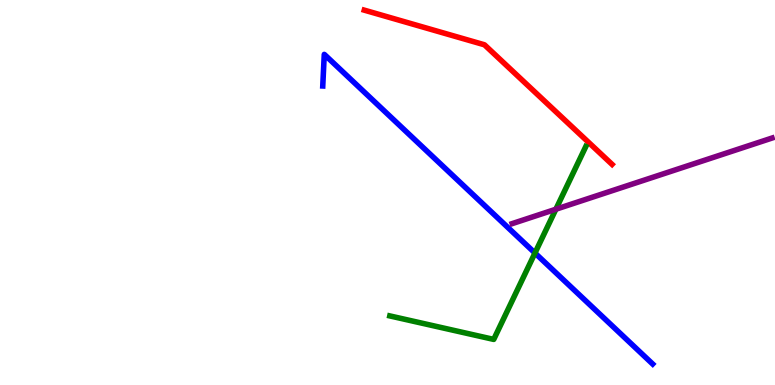[{'lines': ['blue', 'red'], 'intersections': []}, {'lines': ['green', 'red'], 'intersections': []}, {'lines': ['purple', 'red'], 'intersections': []}, {'lines': ['blue', 'green'], 'intersections': [{'x': 6.9, 'y': 3.43}]}, {'lines': ['blue', 'purple'], 'intersections': []}, {'lines': ['green', 'purple'], 'intersections': [{'x': 7.17, 'y': 4.57}]}]